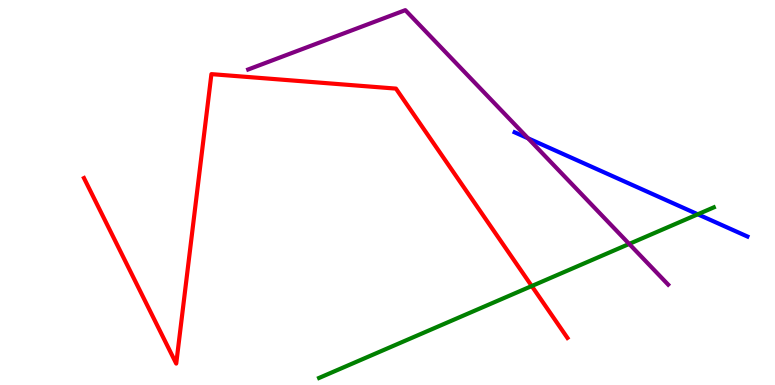[{'lines': ['blue', 'red'], 'intersections': []}, {'lines': ['green', 'red'], 'intersections': [{'x': 6.86, 'y': 2.57}]}, {'lines': ['purple', 'red'], 'intersections': []}, {'lines': ['blue', 'green'], 'intersections': [{'x': 9.0, 'y': 4.43}]}, {'lines': ['blue', 'purple'], 'intersections': [{'x': 6.81, 'y': 6.41}]}, {'lines': ['green', 'purple'], 'intersections': [{'x': 8.12, 'y': 3.66}]}]